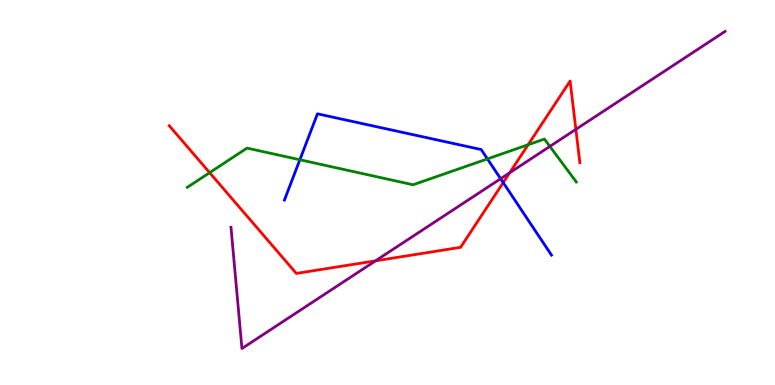[{'lines': ['blue', 'red'], 'intersections': [{'x': 6.49, 'y': 5.26}]}, {'lines': ['green', 'red'], 'intersections': [{'x': 2.7, 'y': 5.52}, {'x': 6.81, 'y': 6.24}]}, {'lines': ['purple', 'red'], 'intersections': [{'x': 4.85, 'y': 3.22}, {'x': 6.58, 'y': 5.51}, {'x': 7.43, 'y': 6.64}]}, {'lines': ['blue', 'green'], 'intersections': [{'x': 3.87, 'y': 5.85}, {'x': 6.29, 'y': 5.87}]}, {'lines': ['blue', 'purple'], 'intersections': [{'x': 6.46, 'y': 5.36}]}, {'lines': ['green', 'purple'], 'intersections': [{'x': 7.1, 'y': 6.2}]}]